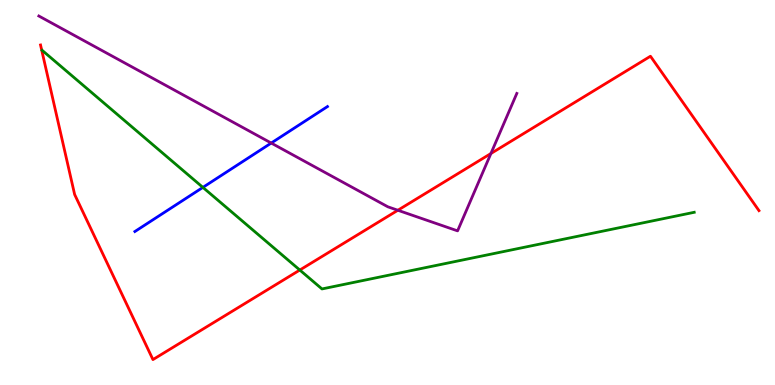[{'lines': ['blue', 'red'], 'intersections': []}, {'lines': ['green', 'red'], 'intersections': [{'x': 3.87, 'y': 2.99}]}, {'lines': ['purple', 'red'], 'intersections': [{'x': 5.13, 'y': 4.54}, {'x': 6.33, 'y': 6.01}]}, {'lines': ['blue', 'green'], 'intersections': [{'x': 2.62, 'y': 5.13}]}, {'lines': ['blue', 'purple'], 'intersections': [{'x': 3.5, 'y': 6.28}]}, {'lines': ['green', 'purple'], 'intersections': []}]